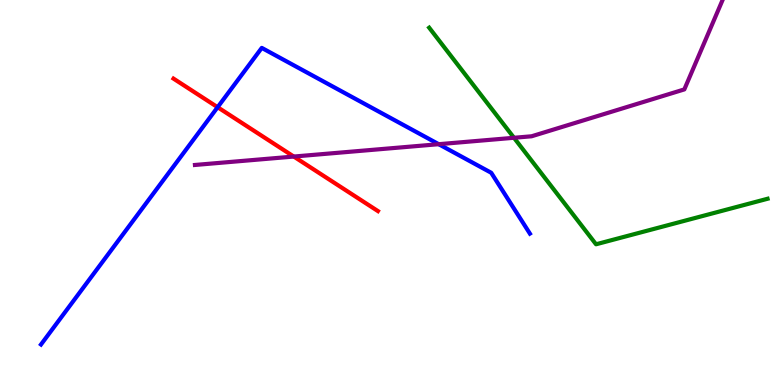[{'lines': ['blue', 'red'], 'intersections': [{'x': 2.81, 'y': 7.22}]}, {'lines': ['green', 'red'], 'intersections': []}, {'lines': ['purple', 'red'], 'intersections': [{'x': 3.79, 'y': 5.93}]}, {'lines': ['blue', 'green'], 'intersections': []}, {'lines': ['blue', 'purple'], 'intersections': [{'x': 5.66, 'y': 6.25}]}, {'lines': ['green', 'purple'], 'intersections': [{'x': 6.63, 'y': 6.42}]}]